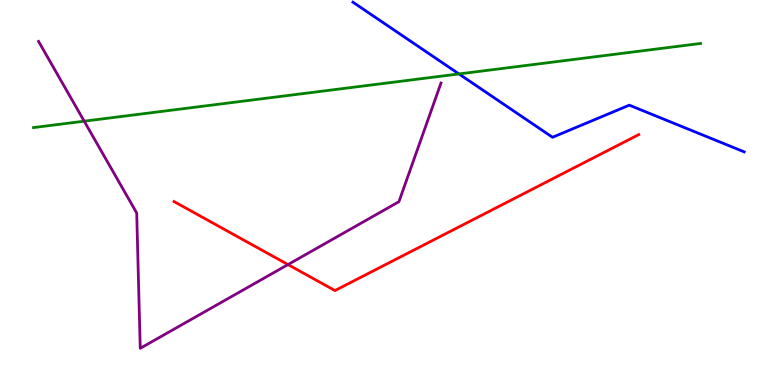[{'lines': ['blue', 'red'], 'intersections': []}, {'lines': ['green', 'red'], 'intersections': []}, {'lines': ['purple', 'red'], 'intersections': [{'x': 3.72, 'y': 3.13}]}, {'lines': ['blue', 'green'], 'intersections': [{'x': 5.92, 'y': 8.08}]}, {'lines': ['blue', 'purple'], 'intersections': []}, {'lines': ['green', 'purple'], 'intersections': [{'x': 1.09, 'y': 6.85}]}]